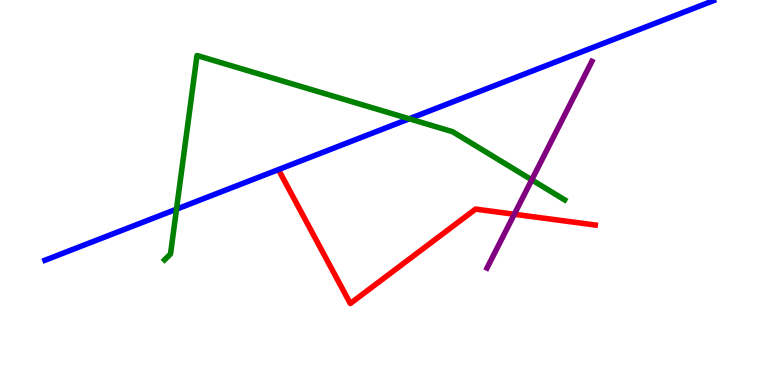[{'lines': ['blue', 'red'], 'intersections': []}, {'lines': ['green', 'red'], 'intersections': []}, {'lines': ['purple', 'red'], 'intersections': [{'x': 6.64, 'y': 4.43}]}, {'lines': ['blue', 'green'], 'intersections': [{'x': 2.28, 'y': 4.57}, {'x': 5.28, 'y': 6.91}]}, {'lines': ['blue', 'purple'], 'intersections': []}, {'lines': ['green', 'purple'], 'intersections': [{'x': 6.86, 'y': 5.33}]}]